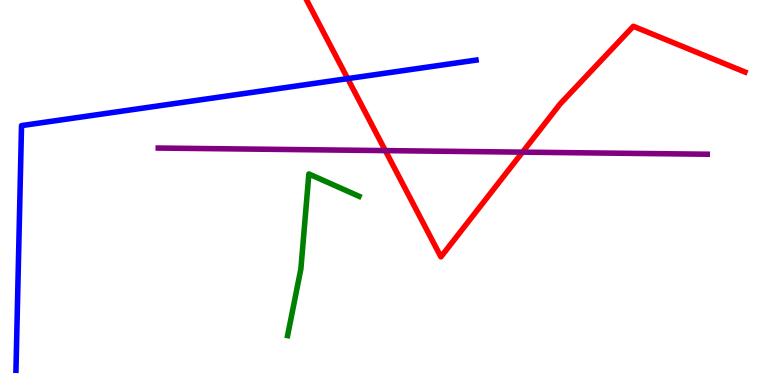[{'lines': ['blue', 'red'], 'intersections': [{'x': 4.49, 'y': 7.96}]}, {'lines': ['green', 'red'], 'intersections': []}, {'lines': ['purple', 'red'], 'intersections': [{'x': 4.97, 'y': 6.09}, {'x': 6.74, 'y': 6.05}]}, {'lines': ['blue', 'green'], 'intersections': []}, {'lines': ['blue', 'purple'], 'intersections': []}, {'lines': ['green', 'purple'], 'intersections': []}]